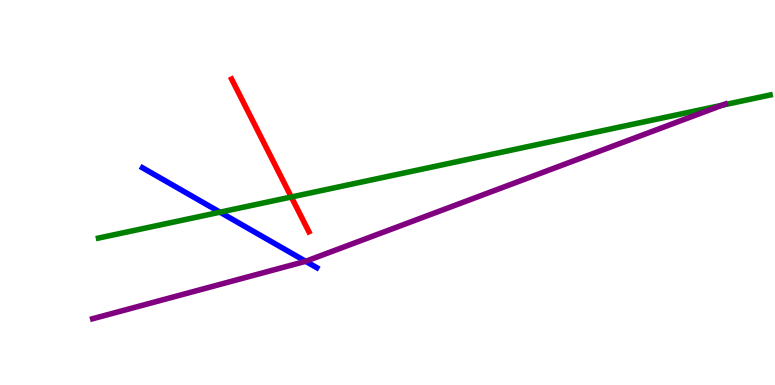[{'lines': ['blue', 'red'], 'intersections': []}, {'lines': ['green', 'red'], 'intersections': [{'x': 3.76, 'y': 4.88}]}, {'lines': ['purple', 'red'], 'intersections': []}, {'lines': ['blue', 'green'], 'intersections': [{'x': 2.84, 'y': 4.49}]}, {'lines': ['blue', 'purple'], 'intersections': [{'x': 3.94, 'y': 3.21}]}, {'lines': ['green', 'purple'], 'intersections': [{'x': 9.32, 'y': 7.27}]}]